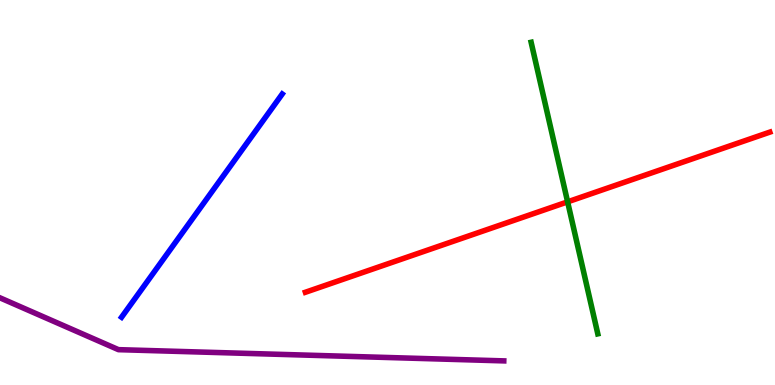[{'lines': ['blue', 'red'], 'intersections': []}, {'lines': ['green', 'red'], 'intersections': [{'x': 7.32, 'y': 4.76}]}, {'lines': ['purple', 'red'], 'intersections': []}, {'lines': ['blue', 'green'], 'intersections': []}, {'lines': ['blue', 'purple'], 'intersections': []}, {'lines': ['green', 'purple'], 'intersections': []}]